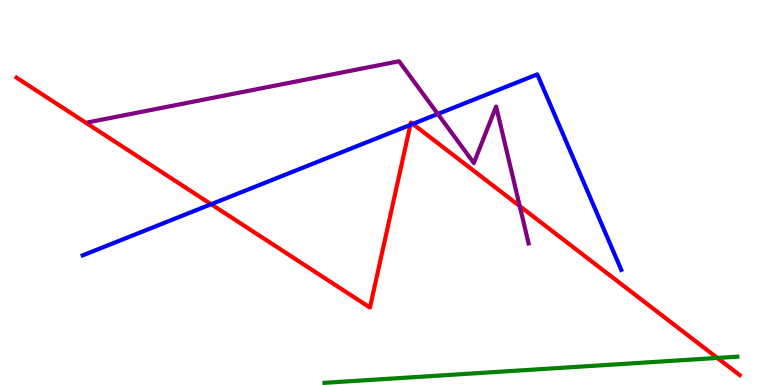[{'lines': ['blue', 'red'], 'intersections': [{'x': 2.72, 'y': 4.7}, {'x': 5.3, 'y': 6.76}, {'x': 5.33, 'y': 6.78}]}, {'lines': ['green', 'red'], 'intersections': [{'x': 9.26, 'y': 0.703}]}, {'lines': ['purple', 'red'], 'intersections': [{'x': 6.71, 'y': 4.65}]}, {'lines': ['blue', 'green'], 'intersections': []}, {'lines': ['blue', 'purple'], 'intersections': [{'x': 5.65, 'y': 7.04}]}, {'lines': ['green', 'purple'], 'intersections': []}]